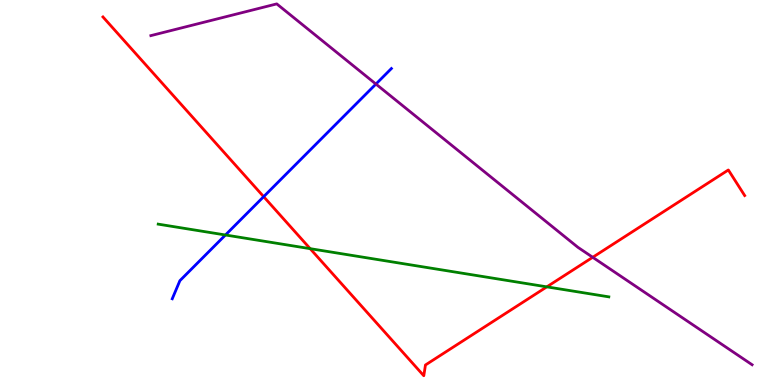[{'lines': ['blue', 'red'], 'intersections': [{'x': 3.4, 'y': 4.89}]}, {'lines': ['green', 'red'], 'intersections': [{'x': 4.0, 'y': 3.54}, {'x': 7.06, 'y': 2.55}]}, {'lines': ['purple', 'red'], 'intersections': [{'x': 7.65, 'y': 3.32}]}, {'lines': ['blue', 'green'], 'intersections': [{'x': 2.91, 'y': 3.9}]}, {'lines': ['blue', 'purple'], 'intersections': [{'x': 4.85, 'y': 7.82}]}, {'lines': ['green', 'purple'], 'intersections': []}]